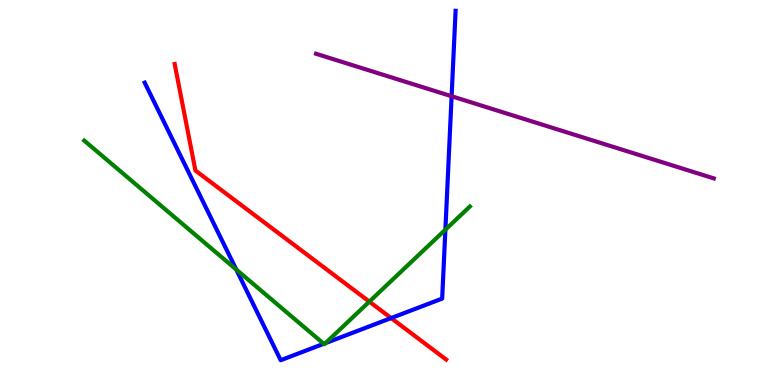[{'lines': ['blue', 'red'], 'intersections': [{'x': 5.05, 'y': 1.74}]}, {'lines': ['green', 'red'], 'intersections': [{'x': 4.77, 'y': 2.17}]}, {'lines': ['purple', 'red'], 'intersections': []}, {'lines': ['blue', 'green'], 'intersections': [{'x': 3.05, 'y': 3.0}, {'x': 4.18, 'y': 1.07}, {'x': 4.2, 'y': 1.09}, {'x': 5.75, 'y': 4.03}]}, {'lines': ['blue', 'purple'], 'intersections': [{'x': 5.83, 'y': 7.5}]}, {'lines': ['green', 'purple'], 'intersections': []}]